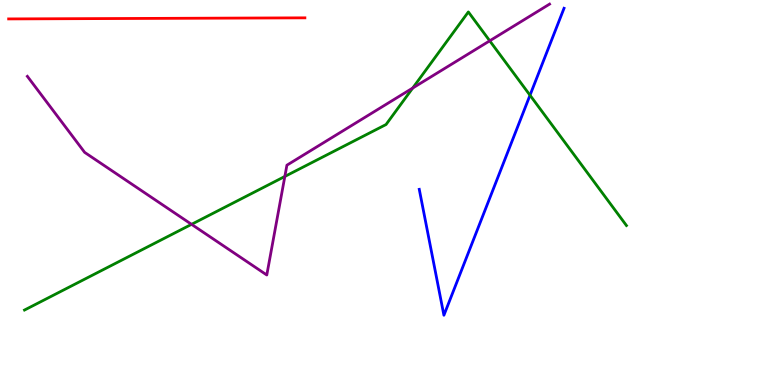[{'lines': ['blue', 'red'], 'intersections': []}, {'lines': ['green', 'red'], 'intersections': []}, {'lines': ['purple', 'red'], 'intersections': []}, {'lines': ['blue', 'green'], 'intersections': [{'x': 6.84, 'y': 7.53}]}, {'lines': ['blue', 'purple'], 'intersections': []}, {'lines': ['green', 'purple'], 'intersections': [{'x': 2.47, 'y': 4.17}, {'x': 3.68, 'y': 5.42}, {'x': 5.33, 'y': 7.71}, {'x': 6.32, 'y': 8.94}]}]